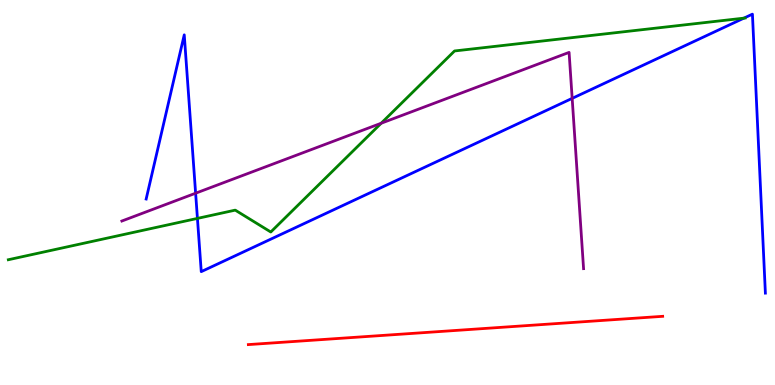[{'lines': ['blue', 'red'], 'intersections': []}, {'lines': ['green', 'red'], 'intersections': []}, {'lines': ['purple', 'red'], 'intersections': []}, {'lines': ['blue', 'green'], 'intersections': [{'x': 2.55, 'y': 4.33}, {'x': 9.6, 'y': 9.53}]}, {'lines': ['blue', 'purple'], 'intersections': [{'x': 2.52, 'y': 4.98}, {'x': 7.38, 'y': 7.44}]}, {'lines': ['green', 'purple'], 'intersections': [{'x': 4.92, 'y': 6.8}]}]